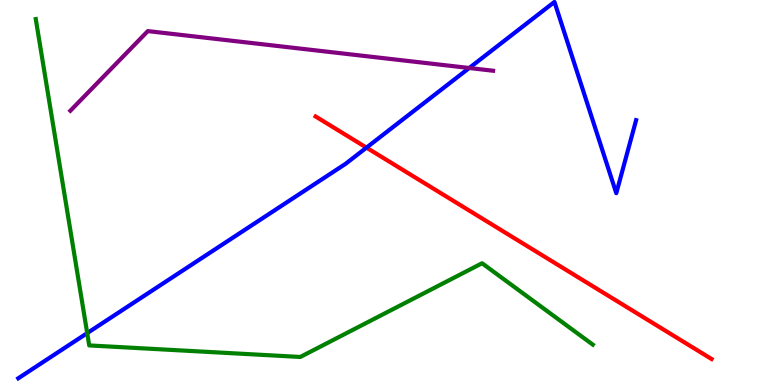[{'lines': ['blue', 'red'], 'intersections': [{'x': 4.73, 'y': 6.17}]}, {'lines': ['green', 'red'], 'intersections': []}, {'lines': ['purple', 'red'], 'intersections': []}, {'lines': ['blue', 'green'], 'intersections': [{'x': 1.13, 'y': 1.35}]}, {'lines': ['blue', 'purple'], 'intersections': [{'x': 6.05, 'y': 8.23}]}, {'lines': ['green', 'purple'], 'intersections': []}]